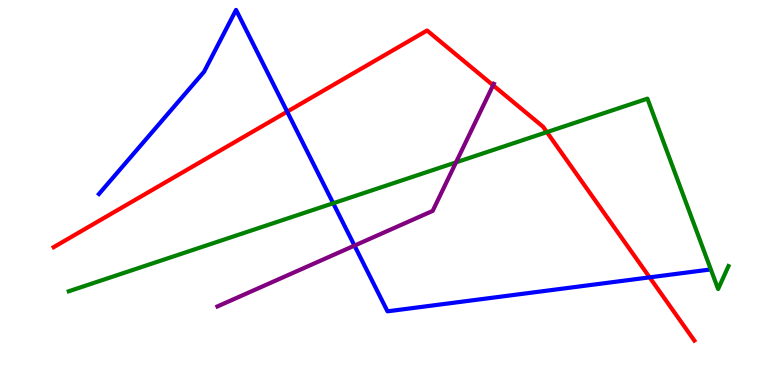[{'lines': ['blue', 'red'], 'intersections': [{'x': 3.71, 'y': 7.1}, {'x': 8.38, 'y': 2.8}]}, {'lines': ['green', 'red'], 'intersections': [{'x': 7.06, 'y': 6.57}]}, {'lines': ['purple', 'red'], 'intersections': [{'x': 6.36, 'y': 7.79}]}, {'lines': ['blue', 'green'], 'intersections': [{'x': 4.3, 'y': 4.72}]}, {'lines': ['blue', 'purple'], 'intersections': [{'x': 4.57, 'y': 3.62}]}, {'lines': ['green', 'purple'], 'intersections': [{'x': 5.88, 'y': 5.78}]}]